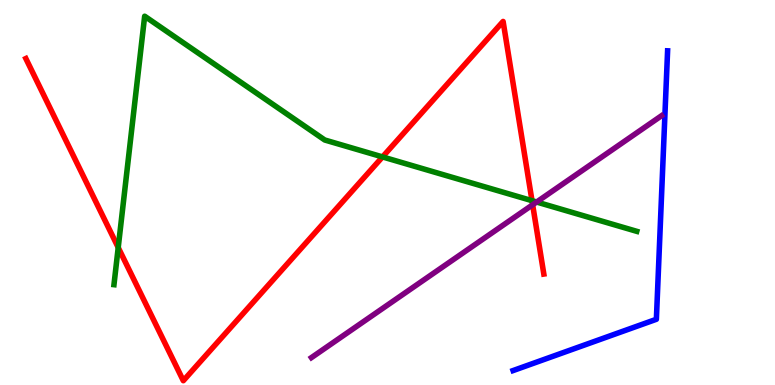[{'lines': ['blue', 'red'], 'intersections': []}, {'lines': ['green', 'red'], 'intersections': [{'x': 1.53, 'y': 3.57}, {'x': 4.94, 'y': 5.92}, {'x': 6.86, 'y': 4.79}]}, {'lines': ['purple', 'red'], 'intersections': [{'x': 6.87, 'y': 4.68}]}, {'lines': ['blue', 'green'], 'intersections': []}, {'lines': ['blue', 'purple'], 'intersections': []}, {'lines': ['green', 'purple'], 'intersections': [{'x': 6.92, 'y': 4.75}]}]